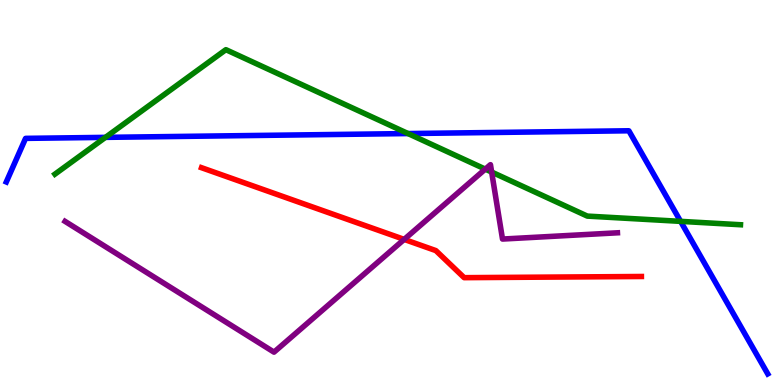[{'lines': ['blue', 'red'], 'intersections': []}, {'lines': ['green', 'red'], 'intersections': []}, {'lines': ['purple', 'red'], 'intersections': [{'x': 5.22, 'y': 3.78}]}, {'lines': ['blue', 'green'], 'intersections': [{'x': 1.36, 'y': 6.43}, {'x': 5.27, 'y': 6.53}, {'x': 8.78, 'y': 4.25}]}, {'lines': ['blue', 'purple'], 'intersections': []}, {'lines': ['green', 'purple'], 'intersections': [{'x': 6.26, 'y': 5.61}, {'x': 6.34, 'y': 5.53}]}]